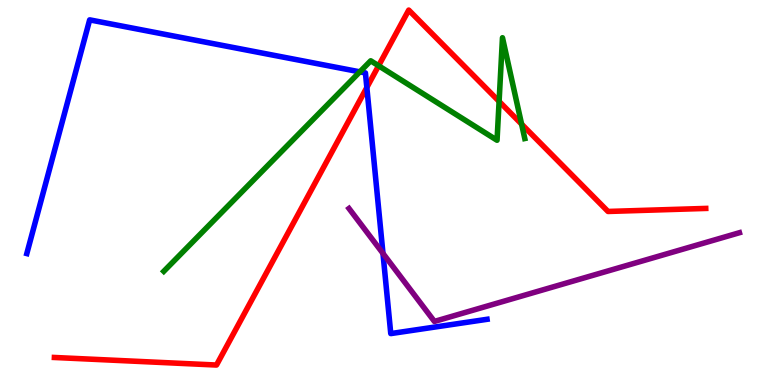[{'lines': ['blue', 'red'], 'intersections': [{'x': 4.73, 'y': 7.73}]}, {'lines': ['green', 'red'], 'intersections': [{'x': 4.89, 'y': 8.29}, {'x': 6.44, 'y': 7.37}, {'x': 6.73, 'y': 6.78}]}, {'lines': ['purple', 'red'], 'intersections': []}, {'lines': ['blue', 'green'], 'intersections': [{'x': 4.64, 'y': 8.13}]}, {'lines': ['blue', 'purple'], 'intersections': [{'x': 4.94, 'y': 3.42}]}, {'lines': ['green', 'purple'], 'intersections': []}]